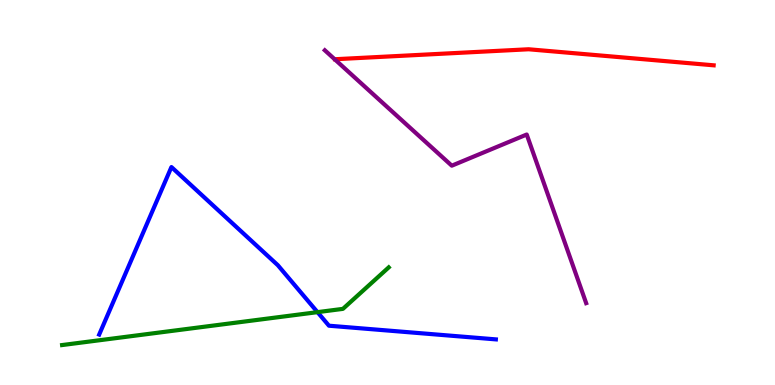[{'lines': ['blue', 'red'], 'intersections': []}, {'lines': ['green', 'red'], 'intersections': []}, {'lines': ['purple', 'red'], 'intersections': []}, {'lines': ['blue', 'green'], 'intersections': [{'x': 4.1, 'y': 1.89}]}, {'lines': ['blue', 'purple'], 'intersections': []}, {'lines': ['green', 'purple'], 'intersections': []}]